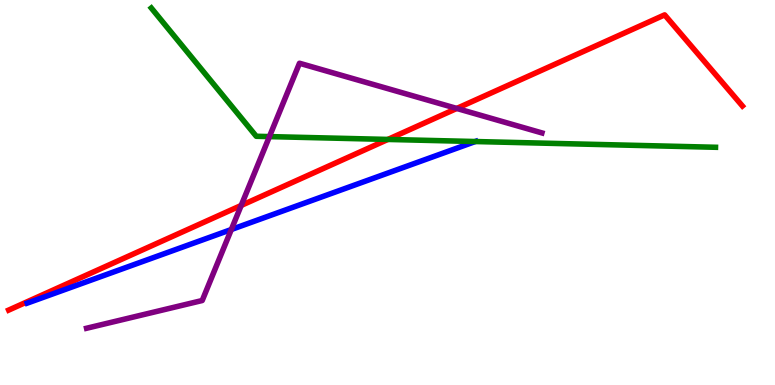[{'lines': ['blue', 'red'], 'intersections': []}, {'lines': ['green', 'red'], 'intersections': [{'x': 5.01, 'y': 6.38}]}, {'lines': ['purple', 'red'], 'intersections': [{'x': 3.11, 'y': 4.66}, {'x': 5.89, 'y': 7.18}]}, {'lines': ['blue', 'green'], 'intersections': [{'x': 6.13, 'y': 6.32}]}, {'lines': ['blue', 'purple'], 'intersections': [{'x': 2.98, 'y': 4.04}]}, {'lines': ['green', 'purple'], 'intersections': [{'x': 3.48, 'y': 6.45}]}]